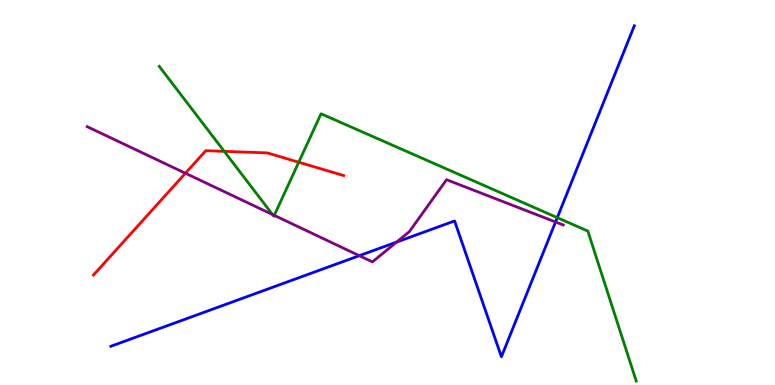[{'lines': ['blue', 'red'], 'intersections': []}, {'lines': ['green', 'red'], 'intersections': [{'x': 2.89, 'y': 6.07}, {'x': 3.85, 'y': 5.79}]}, {'lines': ['purple', 'red'], 'intersections': [{'x': 2.39, 'y': 5.5}]}, {'lines': ['blue', 'green'], 'intersections': [{'x': 7.19, 'y': 4.35}]}, {'lines': ['blue', 'purple'], 'intersections': [{'x': 4.64, 'y': 3.36}, {'x': 5.12, 'y': 3.71}, {'x': 7.17, 'y': 4.23}]}, {'lines': ['green', 'purple'], 'intersections': [{'x': 3.52, 'y': 4.43}, {'x': 3.54, 'y': 4.41}]}]